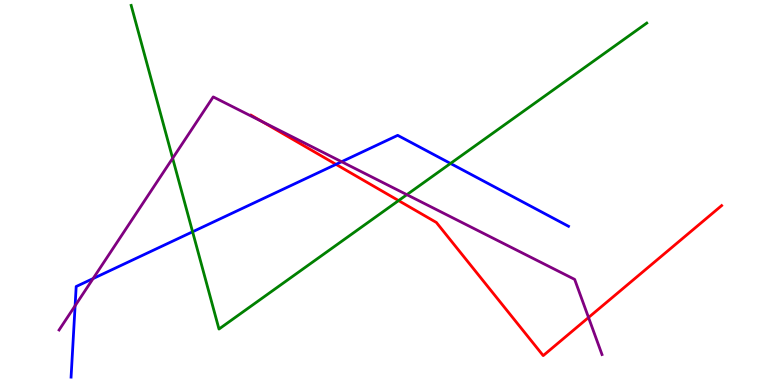[{'lines': ['blue', 'red'], 'intersections': [{'x': 4.34, 'y': 5.73}]}, {'lines': ['green', 'red'], 'intersections': [{'x': 5.14, 'y': 4.79}]}, {'lines': ['purple', 'red'], 'intersections': [{'x': 3.38, 'y': 6.84}, {'x': 7.59, 'y': 1.75}]}, {'lines': ['blue', 'green'], 'intersections': [{'x': 2.49, 'y': 3.98}, {'x': 5.81, 'y': 5.75}]}, {'lines': ['blue', 'purple'], 'intersections': [{'x': 0.969, 'y': 2.06}, {'x': 1.2, 'y': 2.76}, {'x': 4.41, 'y': 5.8}]}, {'lines': ['green', 'purple'], 'intersections': [{'x': 2.23, 'y': 5.89}, {'x': 5.25, 'y': 4.94}]}]